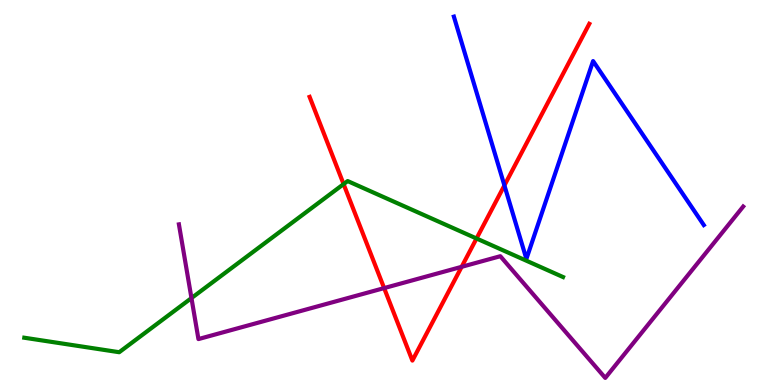[{'lines': ['blue', 'red'], 'intersections': [{'x': 6.51, 'y': 5.18}]}, {'lines': ['green', 'red'], 'intersections': [{'x': 4.43, 'y': 5.22}, {'x': 6.15, 'y': 3.81}]}, {'lines': ['purple', 'red'], 'intersections': [{'x': 4.96, 'y': 2.52}, {'x': 5.96, 'y': 3.07}]}, {'lines': ['blue', 'green'], 'intersections': []}, {'lines': ['blue', 'purple'], 'intersections': []}, {'lines': ['green', 'purple'], 'intersections': [{'x': 2.47, 'y': 2.26}]}]